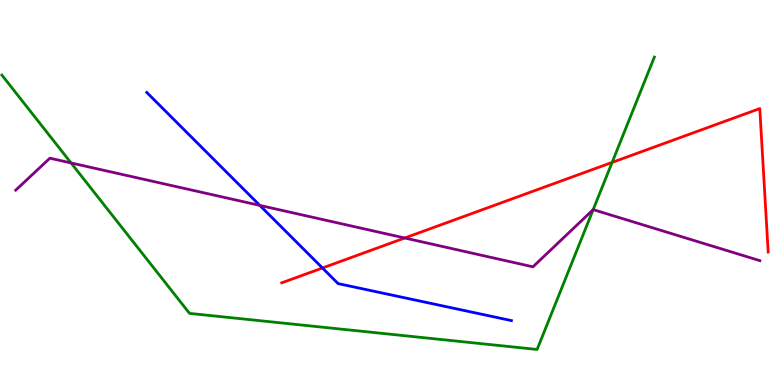[{'lines': ['blue', 'red'], 'intersections': [{'x': 4.16, 'y': 3.04}]}, {'lines': ['green', 'red'], 'intersections': [{'x': 7.9, 'y': 5.78}]}, {'lines': ['purple', 'red'], 'intersections': [{'x': 5.22, 'y': 3.82}]}, {'lines': ['blue', 'green'], 'intersections': []}, {'lines': ['blue', 'purple'], 'intersections': [{'x': 3.35, 'y': 4.66}]}, {'lines': ['green', 'purple'], 'intersections': [{'x': 0.917, 'y': 5.77}, {'x': 7.65, 'y': 4.55}]}]